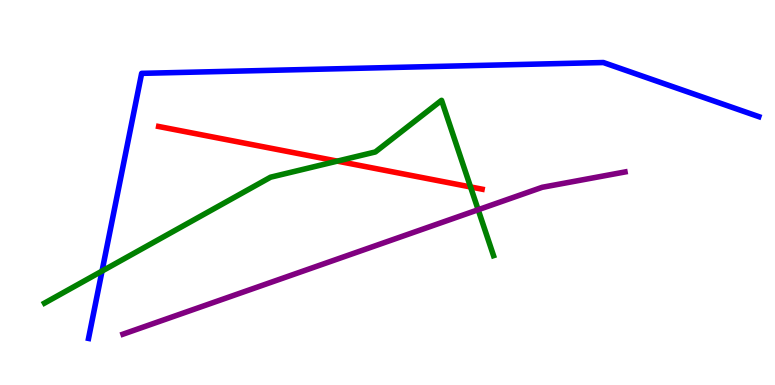[{'lines': ['blue', 'red'], 'intersections': []}, {'lines': ['green', 'red'], 'intersections': [{'x': 4.35, 'y': 5.81}, {'x': 6.07, 'y': 5.14}]}, {'lines': ['purple', 'red'], 'intersections': []}, {'lines': ['blue', 'green'], 'intersections': [{'x': 1.32, 'y': 2.96}]}, {'lines': ['blue', 'purple'], 'intersections': []}, {'lines': ['green', 'purple'], 'intersections': [{'x': 6.17, 'y': 4.55}]}]